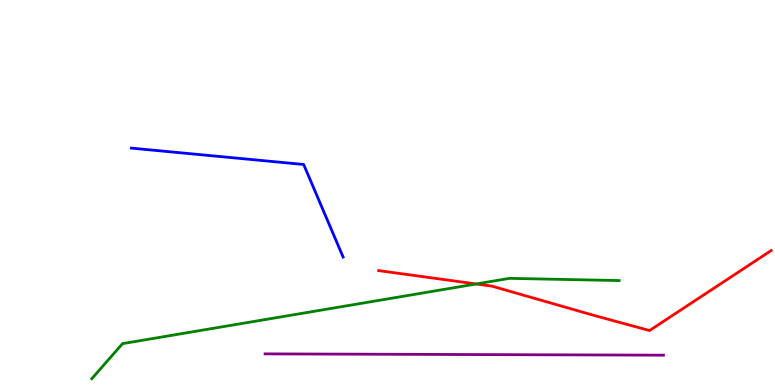[{'lines': ['blue', 'red'], 'intersections': []}, {'lines': ['green', 'red'], 'intersections': [{'x': 6.14, 'y': 2.62}]}, {'lines': ['purple', 'red'], 'intersections': []}, {'lines': ['blue', 'green'], 'intersections': []}, {'lines': ['blue', 'purple'], 'intersections': []}, {'lines': ['green', 'purple'], 'intersections': []}]